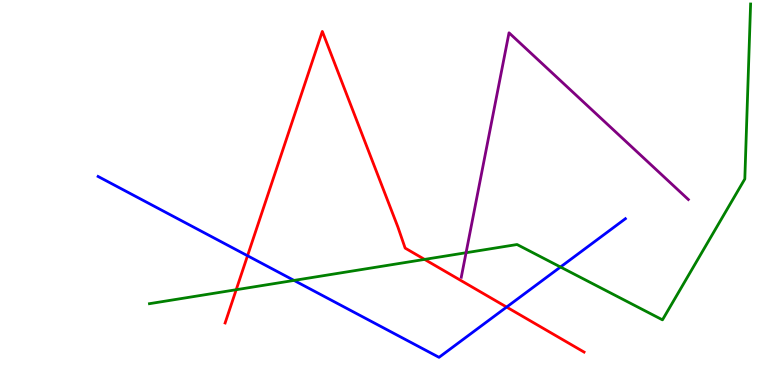[{'lines': ['blue', 'red'], 'intersections': [{'x': 3.19, 'y': 3.36}, {'x': 6.54, 'y': 2.02}]}, {'lines': ['green', 'red'], 'intersections': [{'x': 3.05, 'y': 2.47}, {'x': 5.48, 'y': 3.26}]}, {'lines': ['purple', 'red'], 'intersections': []}, {'lines': ['blue', 'green'], 'intersections': [{'x': 3.79, 'y': 2.72}, {'x': 7.23, 'y': 3.06}]}, {'lines': ['blue', 'purple'], 'intersections': []}, {'lines': ['green', 'purple'], 'intersections': [{'x': 6.01, 'y': 3.44}]}]